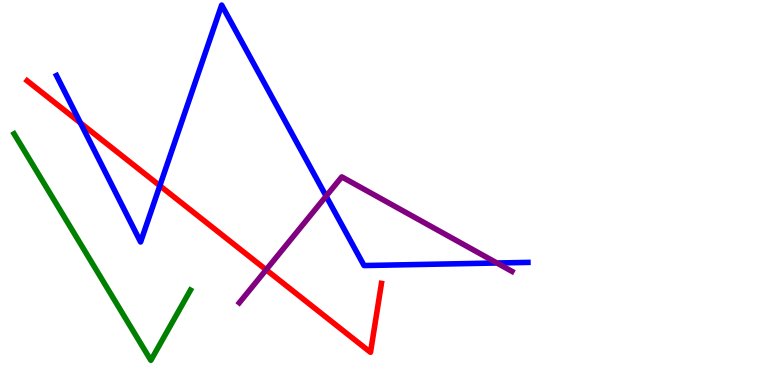[{'lines': ['blue', 'red'], 'intersections': [{'x': 1.04, 'y': 6.81}, {'x': 2.06, 'y': 5.18}]}, {'lines': ['green', 'red'], 'intersections': []}, {'lines': ['purple', 'red'], 'intersections': [{'x': 3.43, 'y': 2.99}]}, {'lines': ['blue', 'green'], 'intersections': []}, {'lines': ['blue', 'purple'], 'intersections': [{'x': 4.21, 'y': 4.91}, {'x': 6.41, 'y': 3.17}]}, {'lines': ['green', 'purple'], 'intersections': []}]